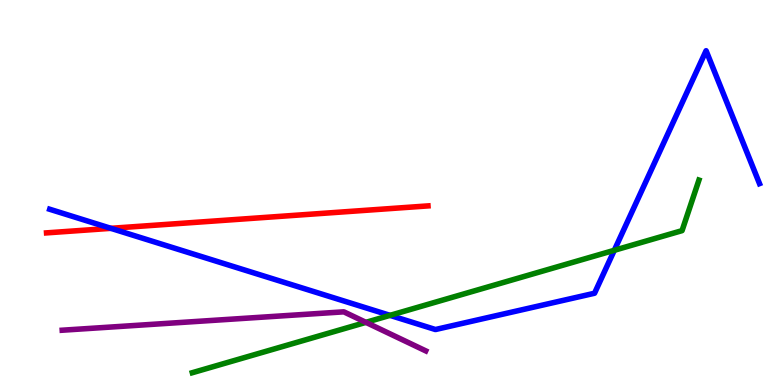[{'lines': ['blue', 'red'], 'intersections': [{'x': 1.43, 'y': 4.07}]}, {'lines': ['green', 'red'], 'intersections': []}, {'lines': ['purple', 'red'], 'intersections': []}, {'lines': ['blue', 'green'], 'intersections': [{'x': 5.03, 'y': 1.81}, {'x': 7.93, 'y': 3.5}]}, {'lines': ['blue', 'purple'], 'intersections': []}, {'lines': ['green', 'purple'], 'intersections': [{'x': 4.72, 'y': 1.63}]}]